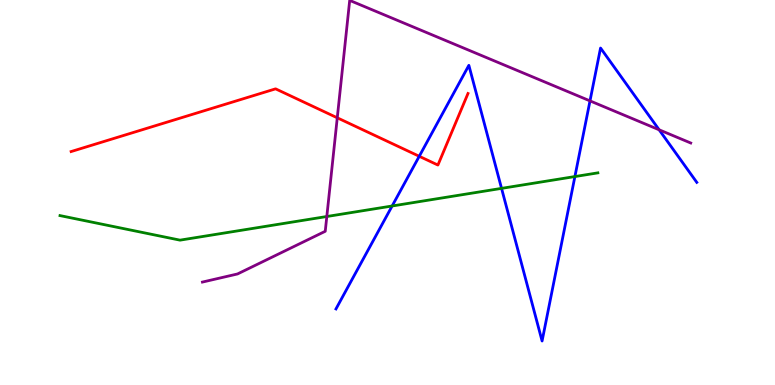[{'lines': ['blue', 'red'], 'intersections': [{'x': 5.41, 'y': 5.94}]}, {'lines': ['green', 'red'], 'intersections': []}, {'lines': ['purple', 'red'], 'intersections': [{'x': 4.35, 'y': 6.94}]}, {'lines': ['blue', 'green'], 'intersections': [{'x': 5.06, 'y': 4.65}, {'x': 6.47, 'y': 5.11}, {'x': 7.42, 'y': 5.41}]}, {'lines': ['blue', 'purple'], 'intersections': [{'x': 7.61, 'y': 7.38}, {'x': 8.5, 'y': 6.63}]}, {'lines': ['green', 'purple'], 'intersections': [{'x': 4.22, 'y': 4.38}]}]